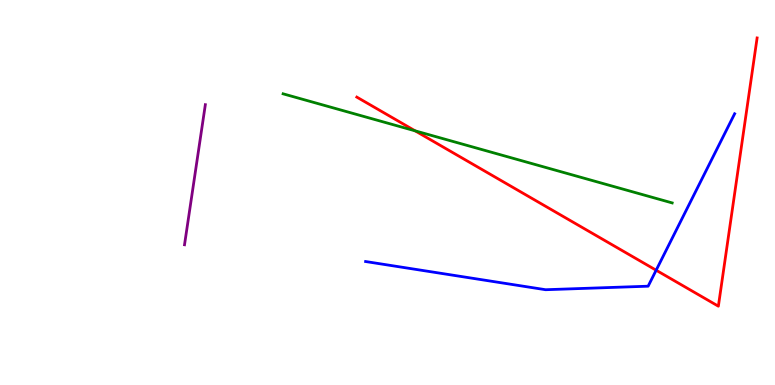[{'lines': ['blue', 'red'], 'intersections': [{'x': 8.47, 'y': 2.98}]}, {'lines': ['green', 'red'], 'intersections': [{'x': 5.36, 'y': 6.6}]}, {'lines': ['purple', 'red'], 'intersections': []}, {'lines': ['blue', 'green'], 'intersections': []}, {'lines': ['blue', 'purple'], 'intersections': []}, {'lines': ['green', 'purple'], 'intersections': []}]